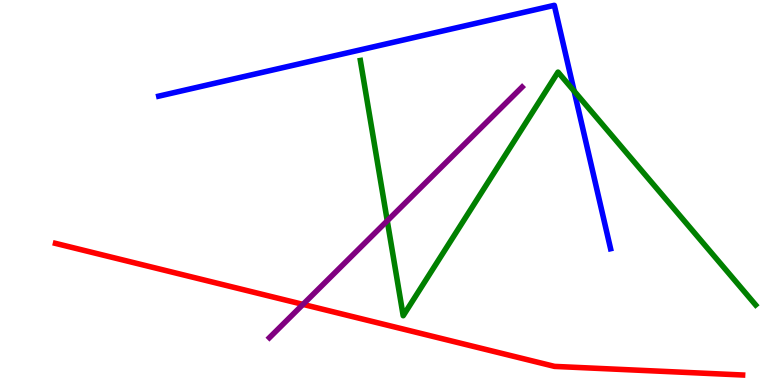[{'lines': ['blue', 'red'], 'intersections': []}, {'lines': ['green', 'red'], 'intersections': []}, {'lines': ['purple', 'red'], 'intersections': [{'x': 3.91, 'y': 2.09}]}, {'lines': ['blue', 'green'], 'intersections': [{'x': 7.41, 'y': 7.63}]}, {'lines': ['blue', 'purple'], 'intersections': []}, {'lines': ['green', 'purple'], 'intersections': [{'x': 5.0, 'y': 4.26}]}]